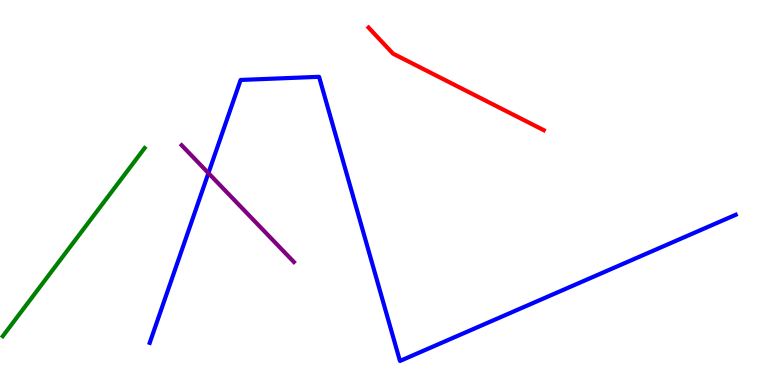[{'lines': ['blue', 'red'], 'intersections': []}, {'lines': ['green', 'red'], 'intersections': []}, {'lines': ['purple', 'red'], 'intersections': []}, {'lines': ['blue', 'green'], 'intersections': []}, {'lines': ['blue', 'purple'], 'intersections': [{'x': 2.69, 'y': 5.5}]}, {'lines': ['green', 'purple'], 'intersections': []}]